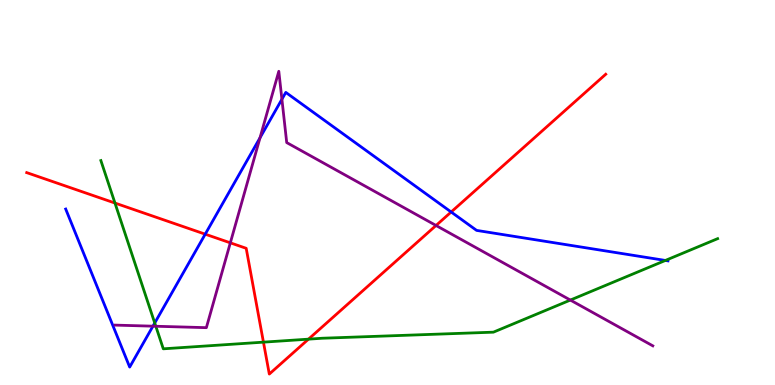[{'lines': ['blue', 'red'], 'intersections': [{'x': 2.65, 'y': 3.92}, {'x': 5.82, 'y': 4.49}]}, {'lines': ['green', 'red'], 'intersections': [{'x': 1.48, 'y': 4.73}, {'x': 3.4, 'y': 1.11}, {'x': 3.98, 'y': 1.19}]}, {'lines': ['purple', 'red'], 'intersections': [{'x': 2.97, 'y': 3.69}, {'x': 5.63, 'y': 4.14}]}, {'lines': ['blue', 'green'], 'intersections': [{'x': 2.0, 'y': 1.61}, {'x': 8.59, 'y': 3.24}]}, {'lines': ['blue', 'purple'], 'intersections': [{'x': 1.97, 'y': 1.53}, {'x': 3.36, 'y': 6.42}, {'x': 3.64, 'y': 7.42}]}, {'lines': ['green', 'purple'], 'intersections': [{'x': 2.01, 'y': 1.53}, {'x': 7.36, 'y': 2.21}]}]